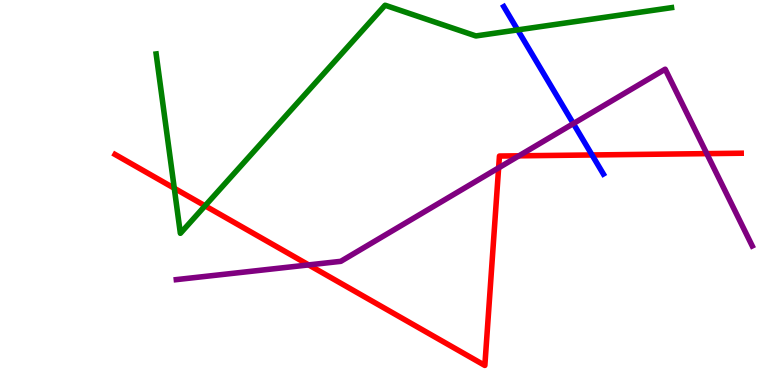[{'lines': ['blue', 'red'], 'intersections': [{'x': 7.64, 'y': 5.97}]}, {'lines': ['green', 'red'], 'intersections': [{'x': 2.25, 'y': 5.11}, {'x': 2.65, 'y': 4.65}]}, {'lines': ['purple', 'red'], 'intersections': [{'x': 3.98, 'y': 3.12}, {'x': 6.43, 'y': 5.64}, {'x': 6.7, 'y': 5.95}, {'x': 9.12, 'y': 6.01}]}, {'lines': ['blue', 'green'], 'intersections': [{'x': 6.68, 'y': 9.22}]}, {'lines': ['blue', 'purple'], 'intersections': [{'x': 7.4, 'y': 6.79}]}, {'lines': ['green', 'purple'], 'intersections': []}]